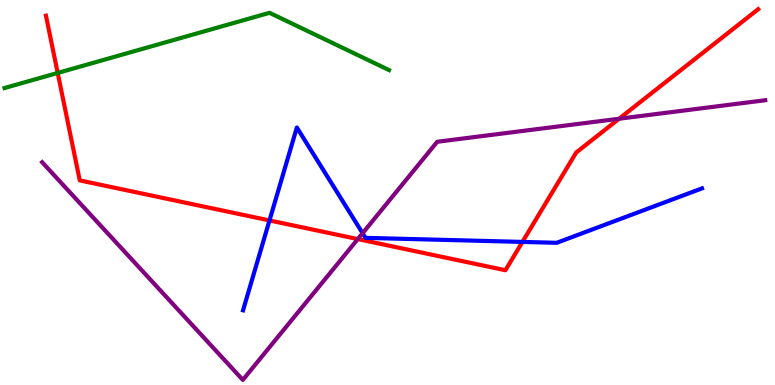[{'lines': ['blue', 'red'], 'intersections': [{'x': 3.48, 'y': 4.27}, {'x': 6.74, 'y': 3.72}]}, {'lines': ['green', 'red'], 'intersections': [{'x': 0.744, 'y': 8.11}]}, {'lines': ['purple', 'red'], 'intersections': [{'x': 4.62, 'y': 3.79}, {'x': 7.99, 'y': 6.92}]}, {'lines': ['blue', 'green'], 'intersections': []}, {'lines': ['blue', 'purple'], 'intersections': [{'x': 4.68, 'y': 3.94}]}, {'lines': ['green', 'purple'], 'intersections': []}]